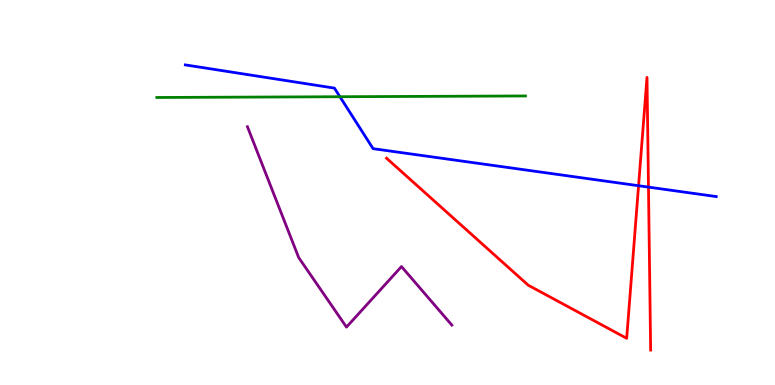[{'lines': ['blue', 'red'], 'intersections': [{'x': 8.24, 'y': 5.18}, {'x': 8.37, 'y': 5.14}]}, {'lines': ['green', 'red'], 'intersections': []}, {'lines': ['purple', 'red'], 'intersections': []}, {'lines': ['blue', 'green'], 'intersections': [{'x': 4.39, 'y': 7.49}]}, {'lines': ['blue', 'purple'], 'intersections': []}, {'lines': ['green', 'purple'], 'intersections': []}]